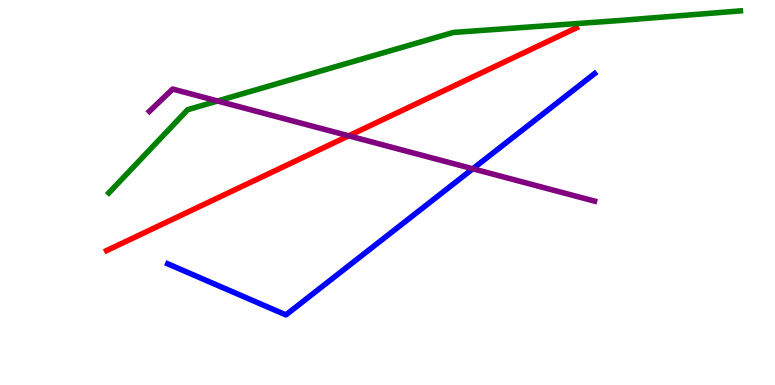[{'lines': ['blue', 'red'], 'intersections': []}, {'lines': ['green', 'red'], 'intersections': []}, {'lines': ['purple', 'red'], 'intersections': [{'x': 4.5, 'y': 6.47}]}, {'lines': ['blue', 'green'], 'intersections': []}, {'lines': ['blue', 'purple'], 'intersections': [{'x': 6.1, 'y': 5.62}]}, {'lines': ['green', 'purple'], 'intersections': [{'x': 2.81, 'y': 7.38}]}]